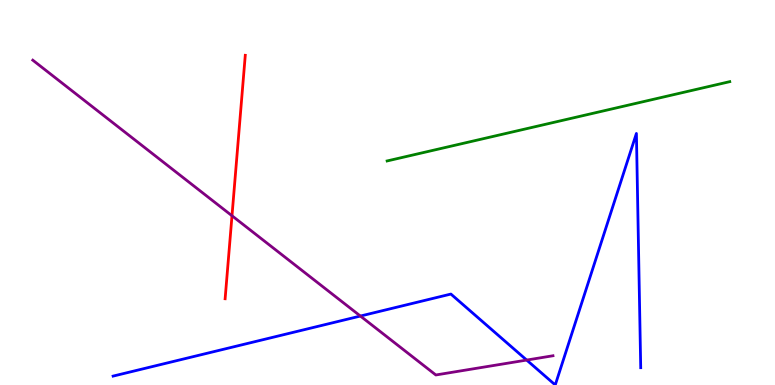[{'lines': ['blue', 'red'], 'intersections': []}, {'lines': ['green', 'red'], 'intersections': []}, {'lines': ['purple', 'red'], 'intersections': [{'x': 2.99, 'y': 4.4}]}, {'lines': ['blue', 'green'], 'intersections': []}, {'lines': ['blue', 'purple'], 'intersections': [{'x': 4.65, 'y': 1.79}, {'x': 6.8, 'y': 0.648}]}, {'lines': ['green', 'purple'], 'intersections': []}]